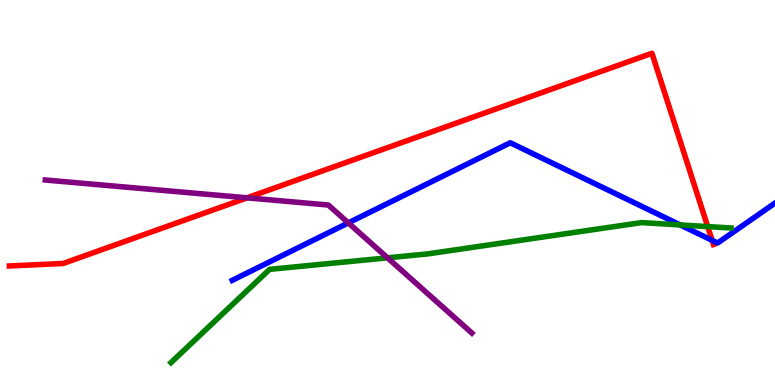[{'lines': ['blue', 'red'], 'intersections': [{'x': 9.19, 'y': 3.76}]}, {'lines': ['green', 'red'], 'intersections': [{'x': 9.13, 'y': 4.11}]}, {'lines': ['purple', 'red'], 'intersections': [{'x': 3.19, 'y': 4.86}]}, {'lines': ['blue', 'green'], 'intersections': [{'x': 8.78, 'y': 4.16}]}, {'lines': ['blue', 'purple'], 'intersections': [{'x': 4.49, 'y': 4.21}]}, {'lines': ['green', 'purple'], 'intersections': [{'x': 5.0, 'y': 3.3}]}]